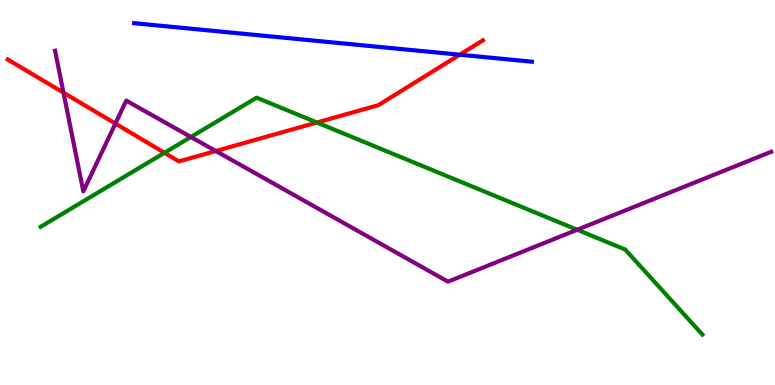[{'lines': ['blue', 'red'], 'intersections': [{'x': 5.93, 'y': 8.58}]}, {'lines': ['green', 'red'], 'intersections': [{'x': 2.12, 'y': 6.03}, {'x': 4.09, 'y': 6.82}]}, {'lines': ['purple', 'red'], 'intersections': [{'x': 0.819, 'y': 7.59}, {'x': 1.49, 'y': 6.79}, {'x': 2.78, 'y': 6.08}]}, {'lines': ['blue', 'green'], 'intersections': []}, {'lines': ['blue', 'purple'], 'intersections': []}, {'lines': ['green', 'purple'], 'intersections': [{'x': 2.46, 'y': 6.44}, {'x': 7.45, 'y': 4.03}]}]